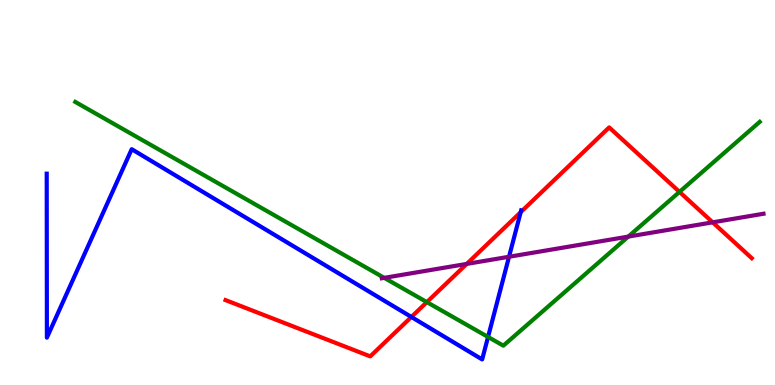[{'lines': ['blue', 'red'], 'intersections': [{'x': 5.31, 'y': 1.77}, {'x': 6.72, 'y': 4.49}]}, {'lines': ['green', 'red'], 'intersections': [{'x': 5.51, 'y': 2.15}, {'x': 8.77, 'y': 5.02}]}, {'lines': ['purple', 'red'], 'intersections': [{'x': 6.02, 'y': 3.15}, {'x': 9.2, 'y': 4.22}]}, {'lines': ['blue', 'green'], 'intersections': [{'x': 6.3, 'y': 1.25}]}, {'lines': ['blue', 'purple'], 'intersections': [{'x': 6.57, 'y': 3.33}]}, {'lines': ['green', 'purple'], 'intersections': [{'x': 4.96, 'y': 2.78}, {'x': 8.11, 'y': 3.85}]}]